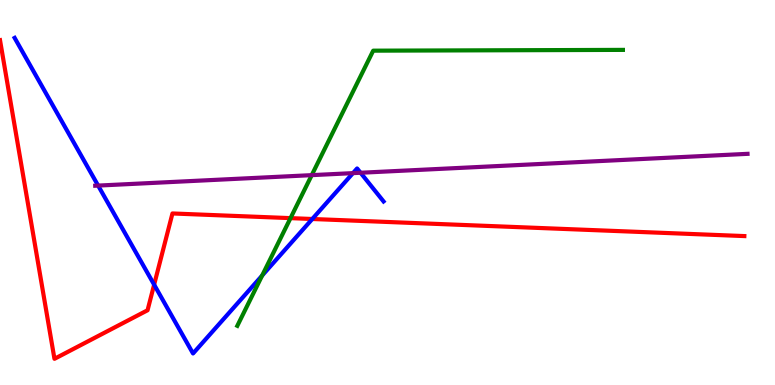[{'lines': ['blue', 'red'], 'intersections': [{'x': 1.99, 'y': 2.61}, {'x': 4.03, 'y': 4.31}]}, {'lines': ['green', 'red'], 'intersections': [{'x': 3.75, 'y': 4.33}]}, {'lines': ['purple', 'red'], 'intersections': []}, {'lines': ['blue', 'green'], 'intersections': [{'x': 3.38, 'y': 2.84}]}, {'lines': ['blue', 'purple'], 'intersections': [{'x': 1.27, 'y': 5.18}, {'x': 4.55, 'y': 5.5}, {'x': 4.65, 'y': 5.51}]}, {'lines': ['green', 'purple'], 'intersections': [{'x': 4.02, 'y': 5.45}]}]